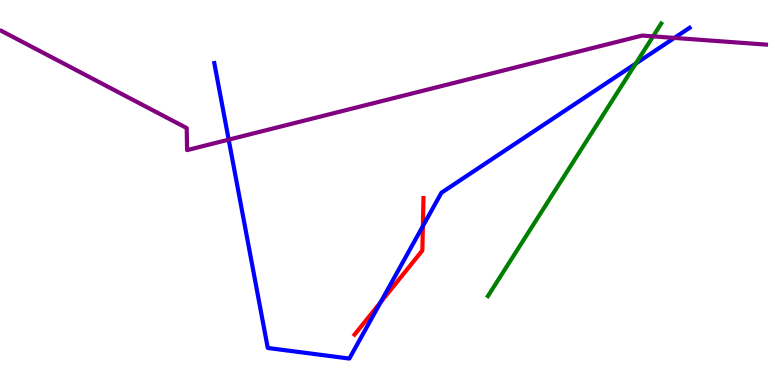[{'lines': ['blue', 'red'], 'intersections': [{'x': 4.91, 'y': 2.15}, {'x': 5.46, 'y': 4.13}]}, {'lines': ['green', 'red'], 'intersections': []}, {'lines': ['purple', 'red'], 'intersections': []}, {'lines': ['blue', 'green'], 'intersections': [{'x': 8.2, 'y': 8.35}]}, {'lines': ['blue', 'purple'], 'intersections': [{'x': 2.95, 'y': 6.37}, {'x': 8.7, 'y': 9.02}]}, {'lines': ['green', 'purple'], 'intersections': [{'x': 8.43, 'y': 9.06}]}]